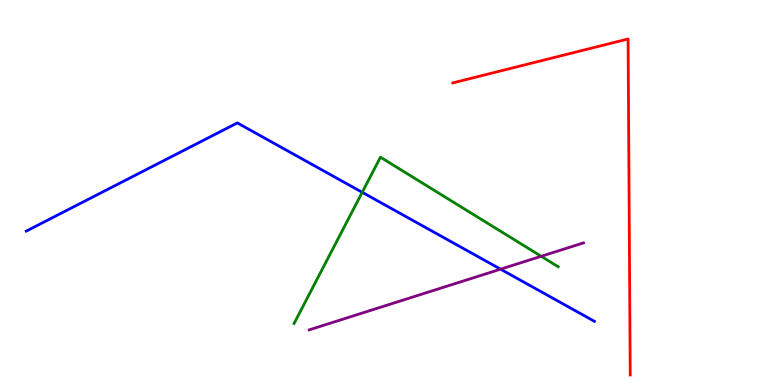[{'lines': ['blue', 'red'], 'intersections': []}, {'lines': ['green', 'red'], 'intersections': []}, {'lines': ['purple', 'red'], 'intersections': []}, {'lines': ['blue', 'green'], 'intersections': [{'x': 4.67, 'y': 5.0}]}, {'lines': ['blue', 'purple'], 'intersections': [{'x': 6.46, 'y': 3.01}]}, {'lines': ['green', 'purple'], 'intersections': [{'x': 6.98, 'y': 3.34}]}]